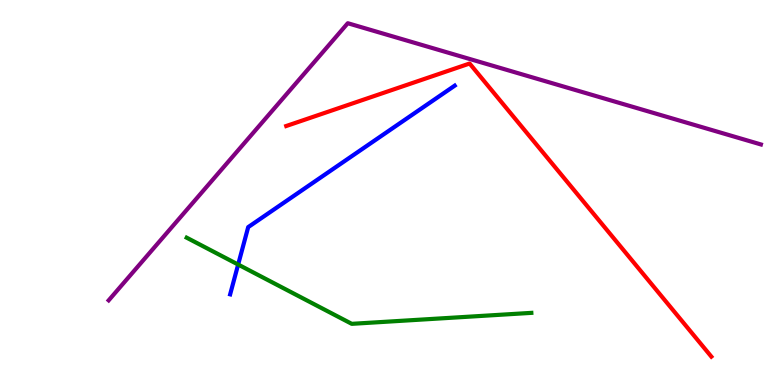[{'lines': ['blue', 'red'], 'intersections': []}, {'lines': ['green', 'red'], 'intersections': []}, {'lines': ['purple', 'red'], 'intersections': []}, {'lines': ['blue', 'green'], 'intersections': [{'x': 3.07, 'y': 3.13}]}, {'lines': ['blue', 'purple'], 'intersections': []}, {'lines': ['green', 'purple'], 'intersections': []}]